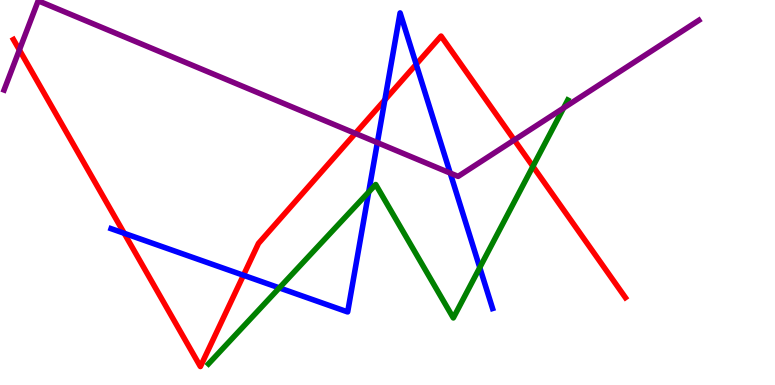[{'lines': ['blue', 'red'], 'intersections': [{'x': 1.6, 'y': 3.94}, {'x': 3.14, 'y': 2.85}, {'x': 4.97, 'y': 7.41}, {'x': 5.37, 'y': 8.33}]}, {'lines': ['green', 'red'], 'intersections': [{'x': 6.88, 'y': 5.68}]}, {'lines': ['purple', 'red'], 'intersections': [{'x': 0.25, 'y': 8.7}, {'x': 4.58, 'y': 6.53}, {'x': 6.64, 'y': 6.36}]}, {'lines': ['blue', 'green'], 'intersections': [{'x': 3.6, 'y': 2.52}, {'x': 4.76, 'y': 5.01}, {'x': 6.19, 'y': 3.05}]}, {'lines': ['blue', 'purple'], 'intersections': [{'x': 4.87, 'y': 6.3}, {'x': 5.81, 'y': 5.5}]}, {'lines': ['green', 'purple'], 'intersections': [{'x': 7.27, 'y': 7.19}]}]